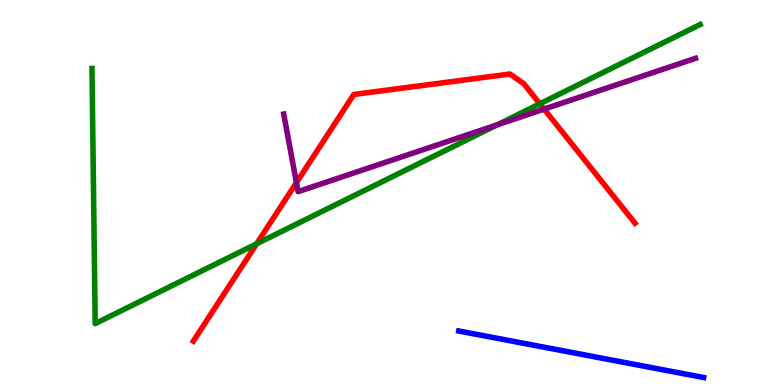[{'lines': ['blue', 'red'], 'intersections': []}, {'lines': ['green', 'red'], 'intersections': [{'x': 3.31, 'y': 3.67}, {'x': 6.97, 'y': 7.3}]}, {'lines': ['purple', 'red'], 'intersections': [{'x': 3.82, 'y': 5.26}, {'x': 7.02, 'y': 7.17}]}, {'lines': ['blue', 'green'], 'intersections': []}, {'lines': ['blue', 'purple'], 'intersections': []}, {'lines': ['green', 'purple'], 'intersections': [{'x': 6.42, 'y': 6.76}]}]